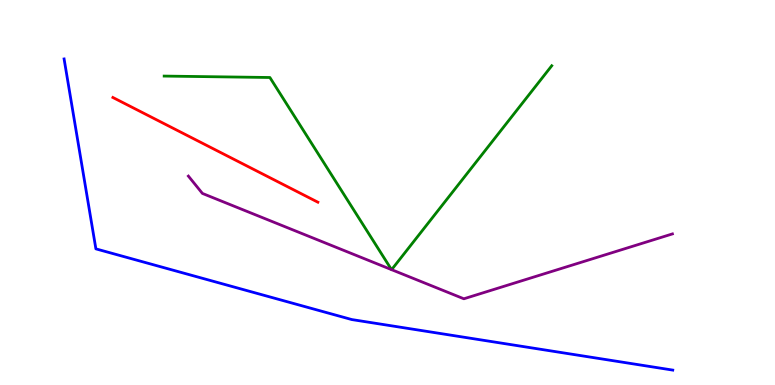[{'lines': ['blue', 'red'], 'intersections': []}, {'lines': ['green', 'red'], 'intersections': []}, {'lines': ['purple', 'red'], 'intersections': []}, {'lines': ['blue', 'green'], 'intersections': []}, {'lines': ['blue', 'purple'], 'intersections': []}, {'lines': ['green', 'purple'], 'intersections': [{'x': 5.05, 'y': 3.0}, {'x': 5.05, 'y': 3.0}]}]